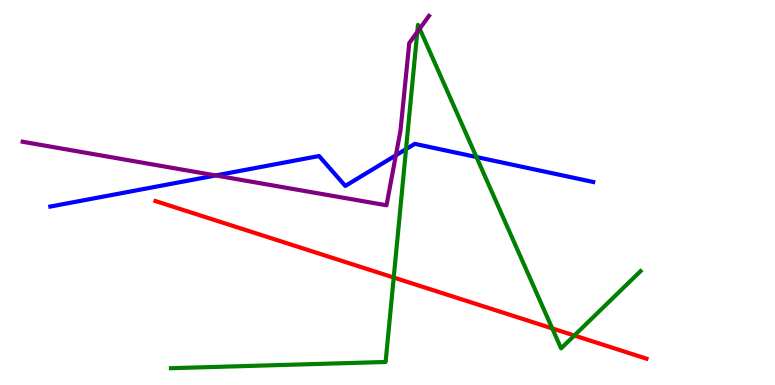[{'lines': ['blue', 'red'], 'intersections': []}, {'lines': ['green', 'red'], 'intersections': [{'x': 5.08, 'y': 2.79}, {'x': 7.13, 'y': 1.47}, {'x': 7.41, 'y': 1.29}]}, {'lines': ['purple', 'red'], 'intersections': []}, {'lines': ['blue', 'green'], 'intersections': [{'x': 5.24, 'y': 6.13}, {'x': 6.15, 'y': 5.92}]}, {'lines': ['blue', 'purple'], 'intersections': [{'x': 2.78, 'y': 5.44}, {'x': 5.11, 'y': 5.97}]}, {'lines': ['green', 'purple'], 'intersections': [{'x': 5.38, 'y': 9.17}, {'x': 5.42, 'y': 9.25}]}]